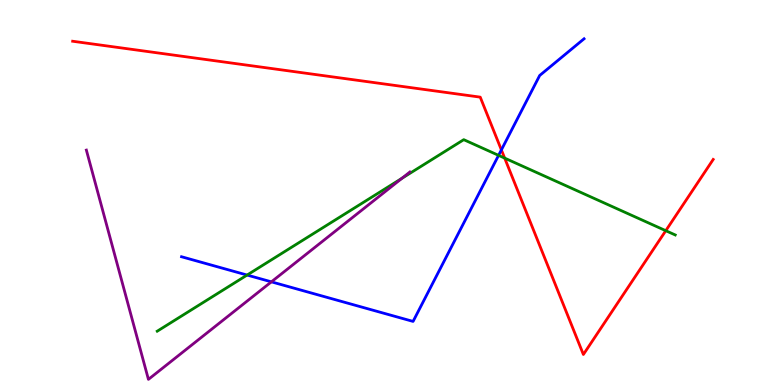[{'lines': ['blue', 'red'], 'intersections': [{'x': 6.47, 'y': 6.11}]}, {'lines': ['green', 'red'], 'intersections': [{'x': 6.51, 'y': 5.89}, {'x': 8.59, 'y': 4.01}]}, {'lines': ['purple', 'red'], 'intersections': []}, {'lines': ['blue', 'green'], 'intersections': [{'x': 3.19, 'y': 2.86}, {'x': 6.43, 'y': 5.96}]}, {'lines': ['blue', 'purple'], 'intersections': [{'x': 3.5, 'y': 2.68}]}, {'lines': ['green', 'purple'], 'intersections': [{'x': 5.19, 'y': 5.37}]}]